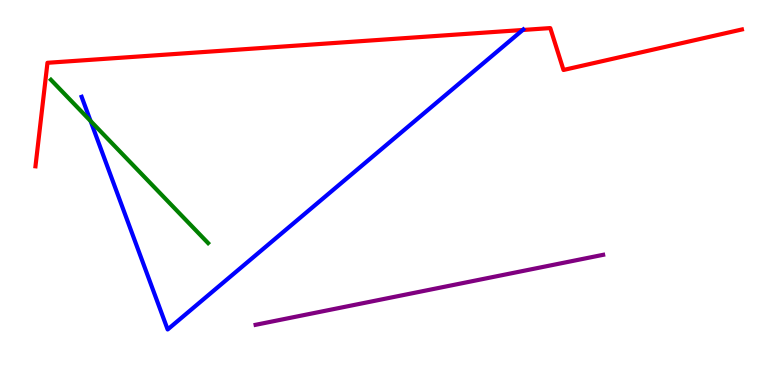[{'lines': ['blue', 'red'], 'intersections': [{'x': 6.74, 'y': 9.22}]}, {'lines': ['green', 'red'], 'intersections': []}, {'lines': ['purple', 'red'], 'intersections': []}, {'lines': ['blue', 'green'], 'intersections': [{'x': 1.17, 'y': 6.86}]}, {'lines': ['blue', 'purple'], 'intersections': []}, {'lines': ['green', 'purple'], 'intersections': []}]